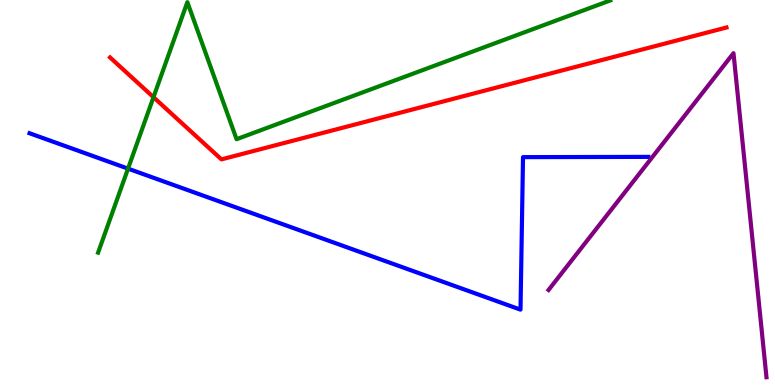[{'lines': ['blue', 'red'], 'intersections': []}, {'lines': ['green', 'red'], 'intersections': [{'x': 1.98, 'y': 7.48}]}, {'lines': ['purple', 'red'], 'intersections': []}, {'lines': ['blue', 'green'], 'intersections': [{'x': 1.65, 'y': 5.62}]}, {'lines': ['blue', 'purple'], 'intersections': []}, {'lines': ['green', 'purple'], 'intersections': []}]